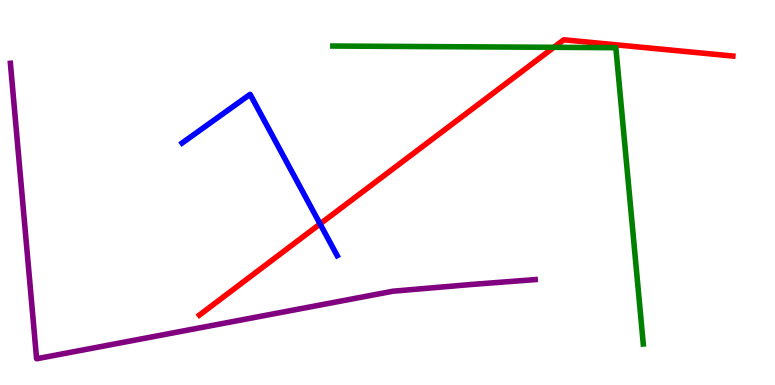[{'lines': ['blue', 'red'], 'intersections': [{'x': 4.13, 'y': 4.18}]}, {'lines': ['green', 'red'], 'intersections': [{'x': 7.15, 'y': 8.77}]}, {'lines': ['purple', 'red'], 'intersections': []}, {'lines': ['blue', 'green'], 'intersections': []}, {'lines': ['blue', 'purple'], 'intersections': []}, {'lines': ['green', 'purple'], 'intersections': []}]